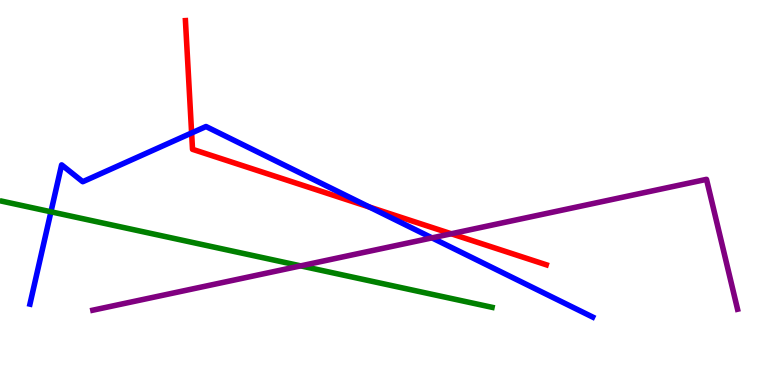[{'lines': ['blue', 'red'], 'intersections': [{'x': 2.47, 'y': 6.55}, {'x': 4.77, 'y': 4.62}]}, {'lines': ['green', 'red'], 'intersections': []}, {'lines': ['purple', 'red'], 'intersections': [{'x': 5.82, 'y': 3.93}]}, {'lines': ['blue', 'green'], 'intersections': [{'x': 0.657, 'y': 4.5}]}, {'lines': ['blue', 'purple'], 'intersections': [{'x': 5.57, 'y': 3.82}]}, {'lines': ['green', 'purple'], 'intersections': [{'x': 3.88, 'y': 3.09}]}]